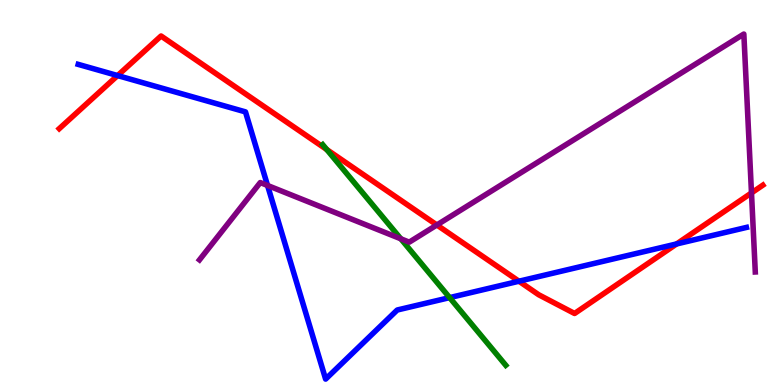[{'lines': ['blue', 'red'], 'intersections': [{'x': 1.52, 'y': 8.04}, {'x': 6.7, 'y': 2.7}, {'x': 8.73, 'y': 3.66}]}, {'lines': ['green', 'red'], 'intersections': [{'x': 4.22, 'y': 6.12}]}, {'lines': ['purple', 'red'], 'intersections': [{'x': 5.64, 'y': 4.16}, {'x': 9.7, 'y': 4.99}]}, {'lines': ['blue', 'green'], 'intersections': [{'x': 5.8, 'y': 2.27}]}, {'lines': ['blue', 'purple'], 'intersections': [{'x': 3.45, 'y': 5.18}]}, {'lines': ['green', 'purple'], 'intersections': [{'x': 5.17, 'y': 3.8}]}]